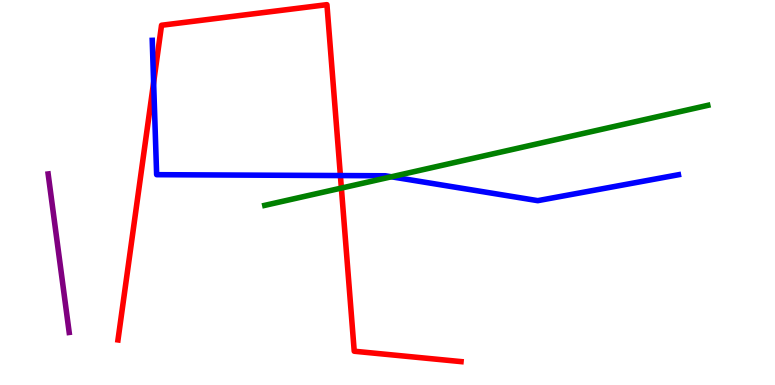[{'lines': ['blue', 'red'], 'intersections': [{'x': 1.98, 'y': 7.86}, {'x': 4.39, 'y': 5.44}]}, {'lines': ['green', 'red'], 'intersections': [{'x': 4.4, 'y': 5.12}]}, {'lines': ['purple', 'red'], 'intersections': []}, {'lines': ['blue', 'green'], 'intersections': [{'x': 5.05, 'y': 5.41}]}, {'lines': ['blue', 'purple'], 'intersections': []}, {'lines': ['green', 'purple'], 'intersections': []}]